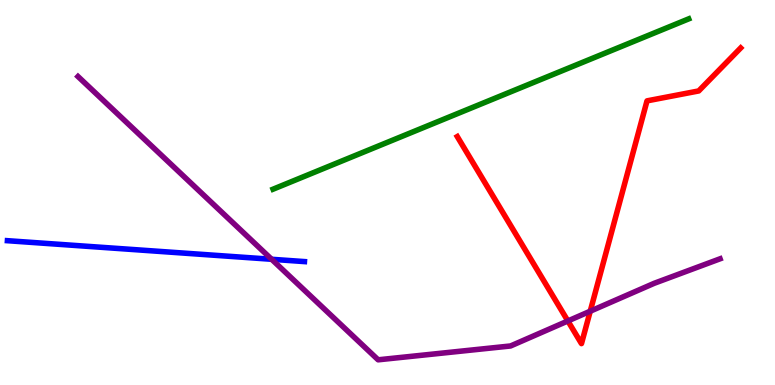[{'lines': ['blue', 'red'], 'intersections': []}, {'lines': ['green', 'red'], 'intersections': []}, {'lines': ['purple', 'red'], 'intersections': [{'x': 7.33, 'y': 1.66}, {'x': 7.62, 'y': 1.92}]}, {'lines': ['blue', 'green'], 'intersections': []}, {'lines': ['blue', 'purple'], 'intersections': [{'x': 3.5, 'y': 3.27}]}, {'lines': ['green', 'purple'], 'intersections': []}]